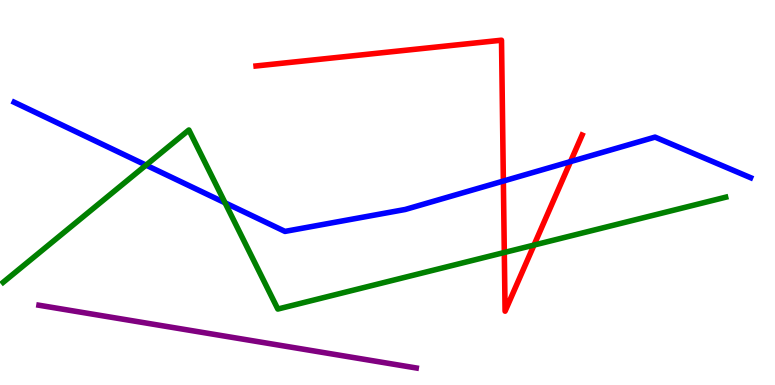[{'lines': ['blue', 'red'], 'intersections': [{'x': 6.49, 'y': 5.3}, {'x': 7.36, 'y': 5.8}]}, {'lines': ['green', 'red'], 'intersections': [{'x': 6.51, 'y': 3.44}, {'x': 6.89, 'y': 3.63}]}, {'lines': ['purple', 'red'], 'intersections': []}, {'lines': ['blue', 'green'], 'intersections': [{'x': 1.88, 'y': 5.71}, {'x': 2.9, 'y': 4.73}]}, {'lines': ['blue', 'purple'], 'intersections': []}, {'lines': ['green', 'purple'], 'intersections': []}]